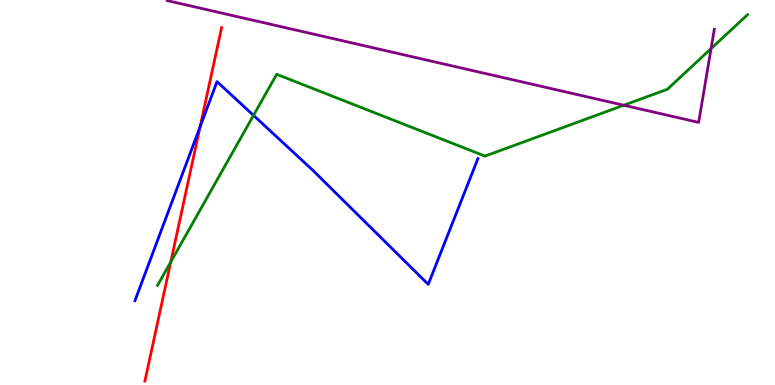[{'lines': ['blue', 'red'], 'intersections': [{'x': 2.58, 'y': 6.71}]}, {'lines': ['green', 'red'], 'intersections': [{'x': 2.2, 'y': 3.2}]}, {'lines': ['purple', 'red'], 'intersections': []}, {'lines': ['blue', 'green'], 'intersections': [{'x': 3.27, 'y': 7.0}]}, {'lines': ['blue', 'purple'], 'intersections': []}, {'lines': ['green', 'purple'], 'intersections': [{'x': 8.05, 'y': 7.27}, {'x': 9.17, 'y': 8.74}]}]